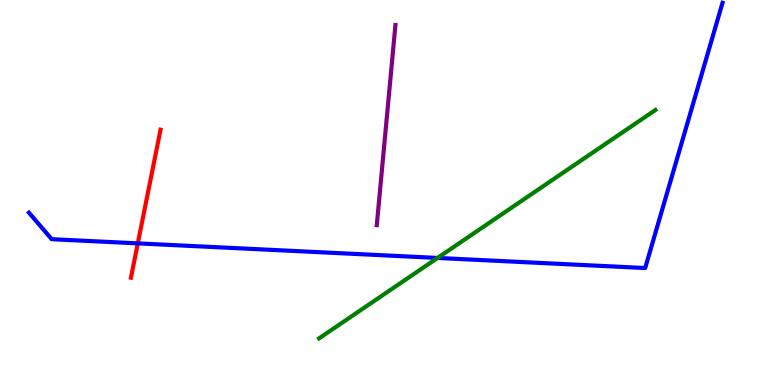[{'lines': ['blue', 'red'], 'intersections': [{'x': 1.78, 'y': 3.68}]}, {'lines': ['green', 'red'], 'intersections': []}, {'lines': ['purple', 'red'], 'intersections': []}, {'lines': ['blue', 'green'], 'intersections': [{'x': 5.65, 'y': 3.3}]}, {'lines': ['blue', 'purple'], 'intersections': []}, {'lines': ['green', 'purple'], 'intersections': []}]